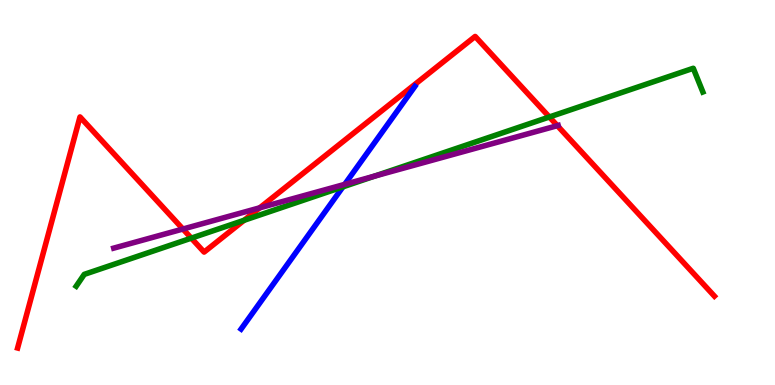[{'lines': ['blue', 'red'], 'intersections': []}, {'lines': ['green', 'red'], 'intersections': [{'x': 2.47, 'y': 3.81}, {'x': 3.15, 'y': 4.28}, {'x': 7.09, 'y': 6.96}]}, {'lines': ['purple', 'red'], 'intersections': [{'x': 2.36, 'y': 4.05}, {'x': 3.35, 'y': 4.6}, {'x': 7.19, 'y': 6.74}]}, {'lines': ['blue', 'green'], 'intersections': [{'x': 4.43, 'y': 5.15}]}, {'lines': ['blue', 'purple'], 'intersections': [{'x': 4.45, 'y': 5.21}]}, {'lines': ['green', 'purple'], 'intersections': [{'x': 4.83, 'y': 5.43}]}]